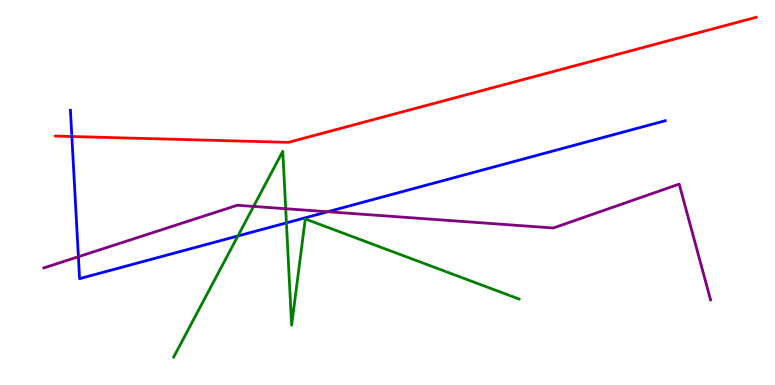[{'lines': ['blue', 'red'], 'intersections': [{'x': 0.927, 'y': 6.45}]}, {'lines': ['green', 'red'], 'intersections': []}, {'lines': ['purple', 'red'], 'intersections': []}, {'lines': ['blue', 'green'], 'intersections': [{'x': 3.07, 'y': 3.87}, {'x': 3.7, 'y': 4.21}]}, {'lines': ['blue', 'purple'], 'intersections': [{'x': 1.01, 'y': 3.33}, {'x': 4.23, 'y': 4.5}]}, {'lines': ['green', 'purple'], 'intersections': [{'x': 3.27, 'y': 4.64}, {'x': 3.69, 'y': 4.58}]}]